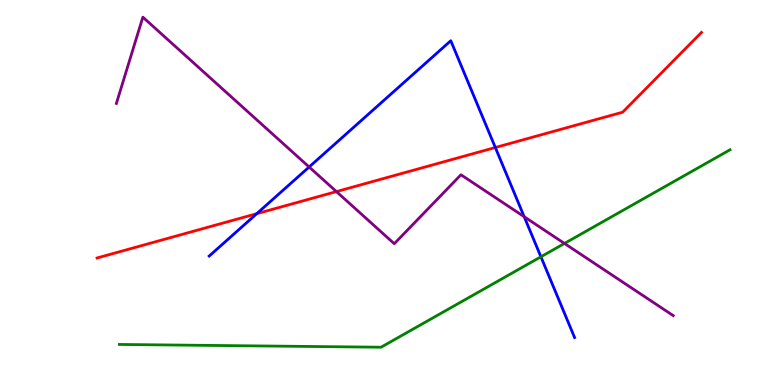[{'lines': ['blue', 'red'], 'intersections': [{'x': 3.31, 'y': 4.45}, {'x': 6.39, 'y': 6.17}]}, {'lines': ['green', 'red'], 'intersections': []}, {'lines': ['purple', 'red'], 'intersections': [{'x': 4.34, 'y': 5.02}]}, {'lines': ['blue', 'green'], 'intersections': [{'x': 6.98, 'y': 3.33}]}, {'lines': ['blue', 'purple'], 'intersections': [{'x': 3.99, 'y': 5.66}, {'x': 6.76, 'y': 4.37}]}, {'lines': ['green', 'purple'], 'intersections': [{'x': 7.28, 'y': 3.68}]}]